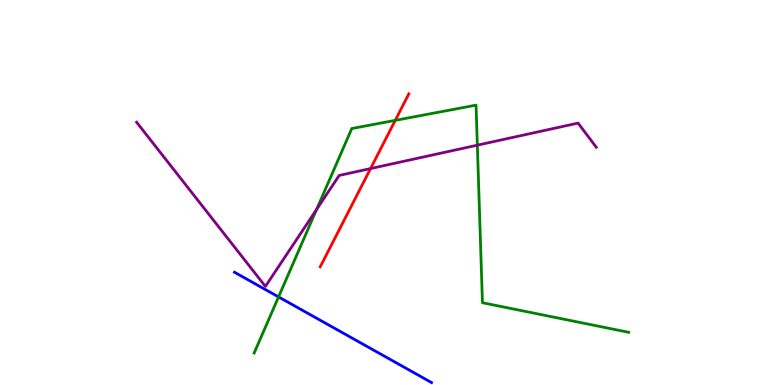[{'lines': ['blue', 'red'], 'intersections': []}, {'lines': ['green', 'red'], 'intersections': [{'x': 5.1, 'y': 6.87}]}, {'lines': ['purple', 'red'], 'intersections': [{'x': 4.78, 'y': 5.62}]}, {'lines': ['blue', 'green'], 'intersections': [{'x': 3.59, 'y': 2.29}]}, {'lines': ['blue', 'purple'], 'intersections': []}, {'lines': ['green', 'purple'], 'intersections': [{'x': 4.09, 'y': 4.56}, {'x': 6.16, 'y': 6.23}]}]